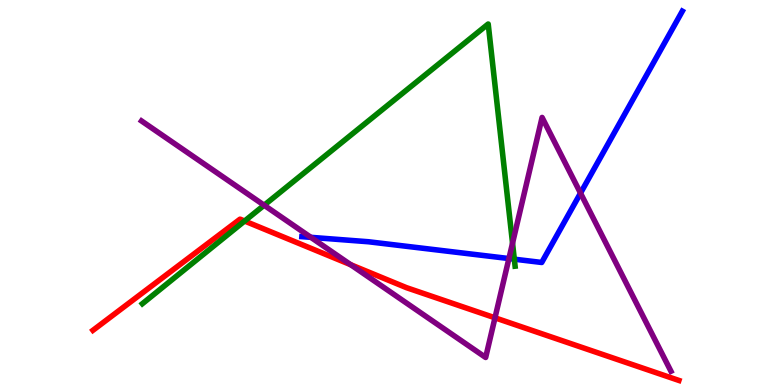[{'lines': ['blue', 'red'], 'intersections': []}, {'lines': ['green', 'red'], 'intersections': [{'x': 3.16, 'y': 4.26}]}, {'lines': ['purple', 'red'], 'intersections': [{'x': 4.53, 'y': 3.12}, {'x': 6.39, 'y': 1.75}]}, {'lines': ['blue', 'green'], 'intersections': [{'x': 6.64, 'y': 3.27}]}, {'lines': ['blue', 'purple'], 'intersections': [{'x': 4.01, 'y': 3.84}, {'x': 6.57, 'y': 3.28}, {'x': 7.49, 'y': 4.98}]}, {'lines': ['green', 'purple'], 'intersections': [{'x': 3.41, 'y': 4.67}, {'x': 6.61, 'y': 3.68}]}]